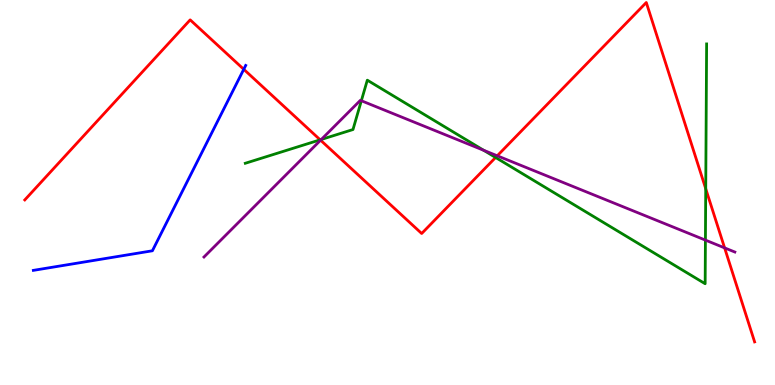[{'lines': ['blue', 'red'], 'intersections': [{'x': 3.15, 'y': 8.2}]}, {'lines': ['green', 'red'], 'intersections': [{'x': 4.13, 'y': 6.37}, {'x': 6.39, 'y': 5.91}, {'x': 9.11, 'y': 5.1}]}, {'lines': ['purple', 'red'], 'intersections': [{'x': 4.14, 'y': 6.36}, {'x': 6.42, 'y': 5.95}, {'x': 9.35, 'y': 3.56}]}, {'lines': ['blue', 'green'], 'intersections': []}, {'lines': ['blue', 'purple'], 'intersections': []}, {'lines': ['green', 'purple'], 'intersections': [{'x': 4.15, 'y': 6.38}, {'x': 4.66, 'y': 7.38}, {'x': 6.24, 'y': 6.1}, {'x': 9.1, 'y': 3.76}]}]